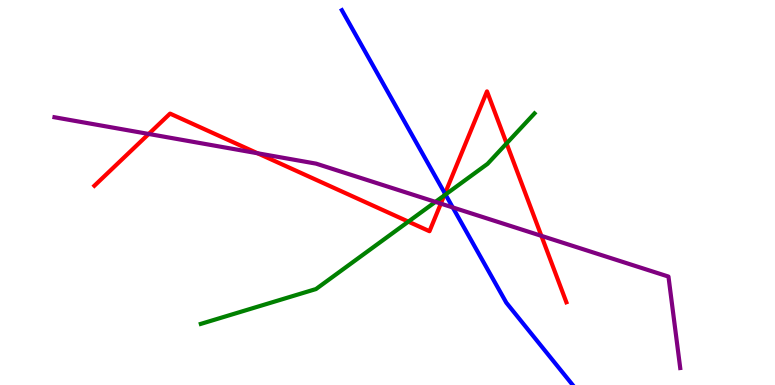[{'lines': ['blue', 'red'], 'intersections': [{'x': 5.74, 'y': 4.97}]}, {'lines': ['green', 'red'], 'intersections': [{'x': 5.27, 'y': 4.24}, {'x': 5.73, 'y': 4.92}, {'x': 6.54, 'y': 6.28}]}, {'lines': ['purple', 'red'], 'intersections': [{'x': 1.92, 'y': 6.52}, {'x': 3.32, 'y': 6.02}, {'x': 5.69, 'y': 4.71}, {'x': 6.99, 'y': 3.87}]}, {'lines': ['blue', 'green'], 'intersections': [{'x': 5.75, 'y': 4.95}]}, {'lines': ['blue', 'purple'], 'intersections': [{'x': 5.84, 'y': 4.61}]}, {'lines': ['green', 'purple'], 'intersections': [{'x': 5.62, 'y': 4.76}]}]